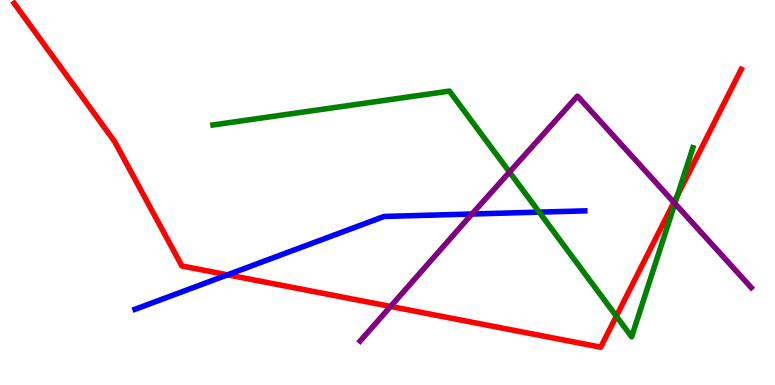[{'lines': ['blue', 'red'], 'intersections': [{'x': 2.94, 'y': 2.86}]}, {'lines': ['green', 'red'], 'intersections': [{'x': 7.95, 'y': 1.79}, {'x': 8.74, 'y': 4.92}]}, {'lines': ['purple', 'red'], 'intersections': [{'x': 5.04, 'y': 2.04}, {'x': 8.7, 'y': 4.74}]}, {'lines': ['blue', 'green'], 'intersections': [{'x': 6.96, 'y': 4.49}]}, {'lines': ['blue', 'purple'], 'intersections': [{'x': 6.09, 'y': 4.44}]}, {'lines': ['green', 'purple'], 'intersections': [{'x': 6.57, 'y': 5.53}, {'x': 8.71, 'y': 4.72}]}]